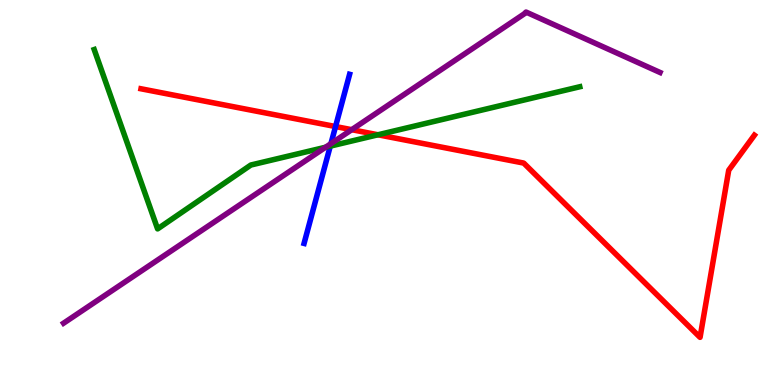[{'lines': ['blue', 'red'], 'intersections': [{'x': 4.33, 'y': 6.71}]}, {'lines': ['green', 'red'], 'intersections': [{'x': 4.88, 'y': 6.5}]}, {'lines': ['purple', 'red'], 'intersections': [{'x': 4.54, 'y': 6.63}]}, {'lines': ['blue', 'green'], 'intersections': [{'x': 4.26, 'y': 6.2}]}, {'lines': ['blue', 'purple'], 'intersections': [{'x': 4.27, 'y': 6.27}]}, {'lines': ['green', 'purple'], 'intersections': [{'x': 4.2, 'y': 6.18}]}]